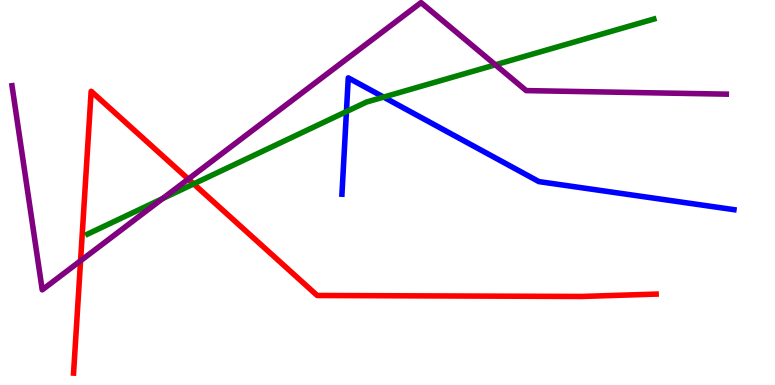[{'lines': ['blue', 'red'], 'intersections': []}, {'lines': ['green', 'red'], 'intersections': [{'x': 2.5, 'y': 5.22}]}, {'lines': ['purple', 'red'], 'intersections': [{'x': 1.04, 'y': 3.23}, {'x': 2.43, 'y': 5.35}]}, {'lines': ['blue', 'green'], 'intersections': [{'x': 4.47, 'y': 7.1}, {'x': 4.95, 'y': 7.48}]}, {'lines': ['blue', 'purple'], 'intersections': []}, {'lines': ['green', 'purple'], 'intersections': [{'x': 2.1, 'y': 4.84}, {'x': 6.39, 'y': 8.32}]}]